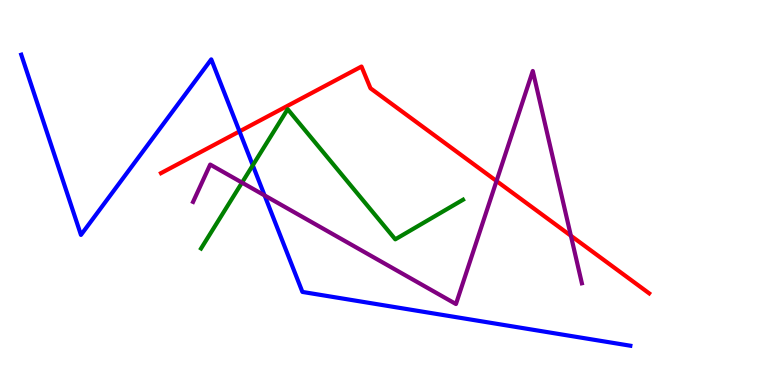[{'lines': ['blue', 'red'], 'intersections': [{'x': 3.09, 'y': 6.59}]}, {'lines': ['green', 'red'], 'intersections': []}, {'lines': ['purple', 'red'], 'intersections': [{'x': 6.41, 'y': 5.3}, {'x': 7.37, 'y': 3.88}]}, {'lines': ['blue', 'green'], 'intersections': [{'x': 3.26, 'y': 5.71}]}, {'lines': ['blue', 'purple'], 'intersections': [{'x': 3.41, 'y': 4.92}]}, {'lines': ['green', 'purple'], 'intersections': [{'x': 3.12, 'y': 5.26}]}]